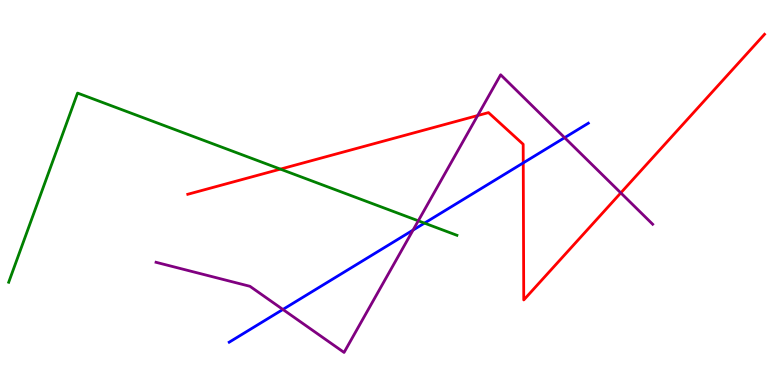[{'lines': ['blue', 'red'], 'intersections': [{'x': 6.75, 'y': 5.77}]}, {'lines': ['green', 'red'], 'intersections': [{'x': 3.62, 'y': 5.61}]}, {'lines': ['purple', 'red'], 'intersections': [{'x': 6.16, 'y': 7.0}, {'x': 8.01, 'y': 4.99}]}, {'lines': ['blue', 'green'], 'intersections': [{'x': 5.48, 'y': 4.2}]}, {'lines': ['blue', 'purple'], 'intersections': [{'x': 3.65, 'y': 1.96}, {'x': 5.33, 'y': 4.02}, {'x': 7.29, 'y': 6.42}]}, {'lines': ['green', 'purple'], 'intersections': [{'x': 5.4, 'y': 4.26}]}]